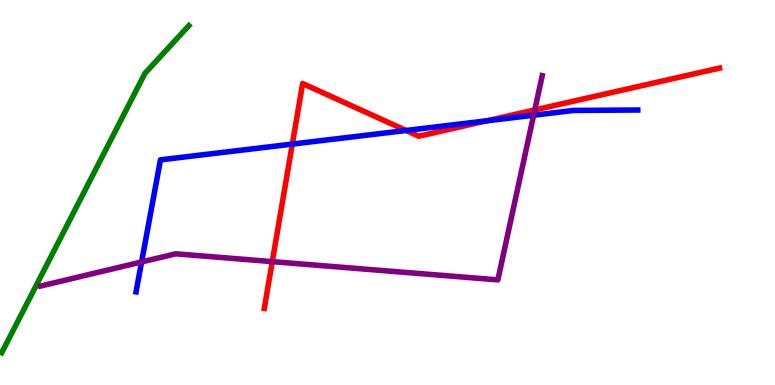[{'lines': ['blue', 'red'], 'intersections': [{'x': 3.77, 'y': 6.26}, {'x': 5.24, 'y': 6.61}, {'x': 6.28, 'y': 6.86}]}, {'lines': ['green', 'red'], 'intersections': []}, {'lines': ['purple', 'red'], 'intersections': [{'x': 3.51, 'y': 3.2}, {'x': 6.9, 'y': 7.14}]}, {'lines': ['blue', 'green'], 'intersections': []}, {'lines': ['blue', 'purple'], 'intersections': [{'x': 1.83, 'y': 3.2}, {'x': 6.89, 'y': 7.01}]}, {'lines': ['green', 'purple'], 'intersections': []}]